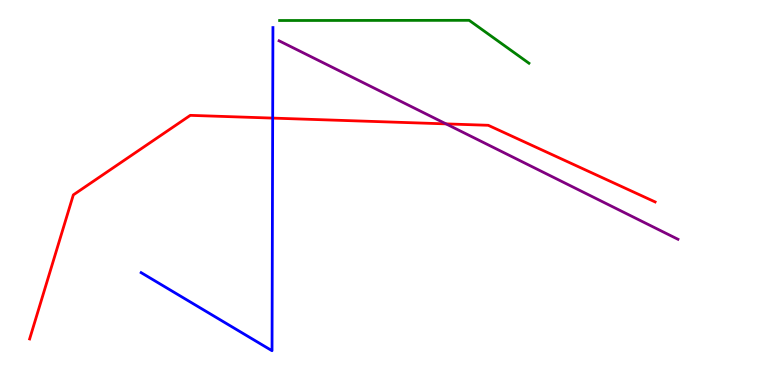[{'lines': ['blue', 'red'], 'intersections': [{'x': 3.52, 'y': 6.93}]}, {'lines': ['green', 'red'], 'intersections': []}, {'lines': ['purple', 'red'], 'intersections': [{'x': 5.76, 'y': 6.78}]}, {'lines': ['blue', 'green'], 'intersections': []}, {'lines': ['blue', 'purple'], 'intersections': []}, {'lines': ['green', 'purple'], 'intersections': []}]